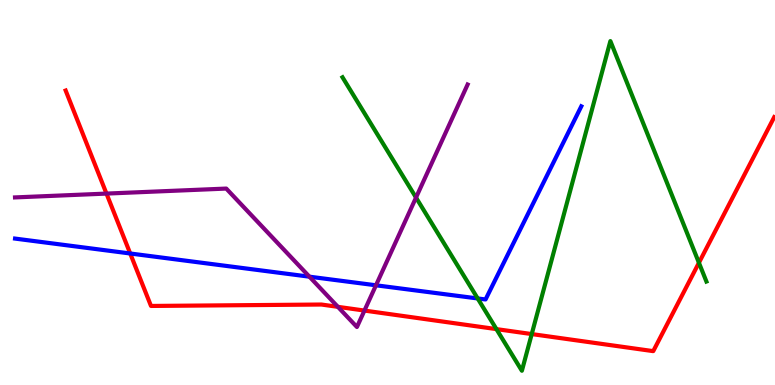[{'lines': ['blue', 'red'], 'intersections': [{'x': 1.68, 'y': 3.42}]}, {'lines': ['green', 'red'], 'intersections': [{'x': 6.41, 'y': 1.45}, {'x': 6.86, 'y': 1.32}, {'x': 9.02, 'y': 3.17}]}, {'lines': ['purple', 'red'], 'intersections': [{'x': 1.37, 'y': 4.97}, {'x': 4.36, 'y': 2.03}, {'x': 4.7, 'y': 1.93}]}, {'lines': ['blue', 'green'], 'intersections': [{'x': 6.16, 'y': 2.25}]}, {'lines': ['blue', 'purple'], 'intersections': [{'x': 3.99, 'y': 2.81}, {'x': 4.85, 'y': 2.59}]}, {'lines': ['green', 'purple'], 'intersections': [{'x': 5.37, 'y': 4.87}]}]